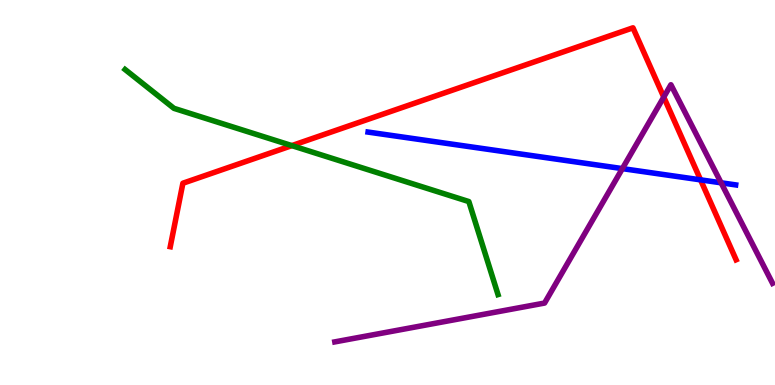[{'lines': ['blue', 'red'], 'intersections': [{'x': 9.04, 'y': 5.33}]}, {'lines': ['green', 'red'], 'intersections': [{'x': 3.77, 'y': 6.22}]}, {'lines': ['purple', 'red'], 'intersections': [{'x': 8.56, 'y': 7.48}]}, {'lines': ['blue', 'green'], 'intersections': []}, {'lines': ['blue', 'purple'], 'intersections': [{'x': 8.03, 'y': 5.62}, {'x': 9.3, 'y': 5.25}]}, {'lines': ['green', 'purple'], 'intersections': []}]